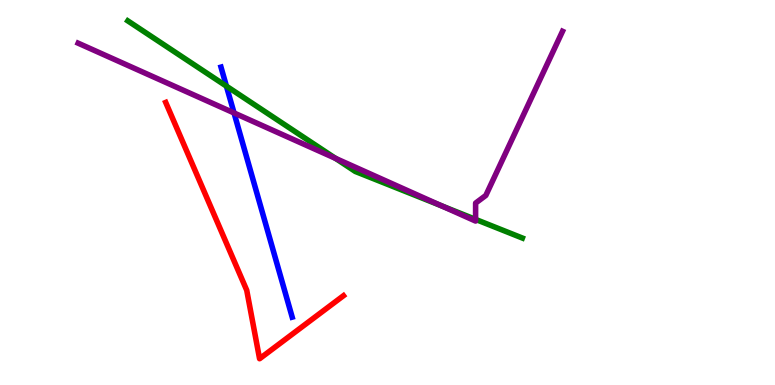[{'lines': ['blue', 'red'], 'intersections': []}, {'lines': ['green', 'red'], 'intersections': []}, {'lines': ['purple', 'red'], 'intersections': []}, {'lines': ['blue', 'green'], 'intersections': [{'x': 2.92, 'y': 7.76}]}, {'lines': ['blue', 'purple'], 'intersections': [{'x': 3.02, 'y': 7.07}]}, {'lines': ['green', 'purple'], 'intersections': [{'x': 4.33, 'y': 5.89}, {'x': 5.7, 'y': 4.65}, {'x': 6.14, 'y': 4.3}]}]